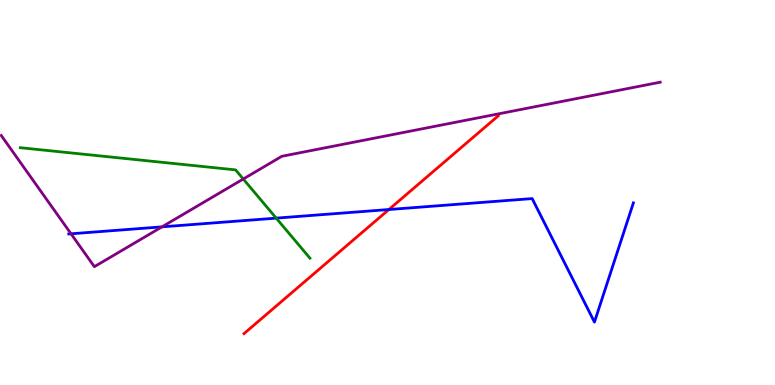[{'lines': ['blue', 'red'], 'intersections': [{'x': 5.02, 'y': 4.56}]}, {'lines': ['green', 'red'], 'intersections': []}, {'lines': ['purple', 'red'], 'intersections': []}, {'lines': ['blue', 'green'], 'intersections': [{'x': 3.56, 'y': 4.33}]}, {'lines': ['blue', 'purple'], 'intersections': [{'x': 0.917, 'y': 3.93}, {'x': 2.09, 'y': 4.11}]}, {'lines': ['green', 'purple'], 'intersections': [{'x': 3.14, 'y': 5.35}]}]